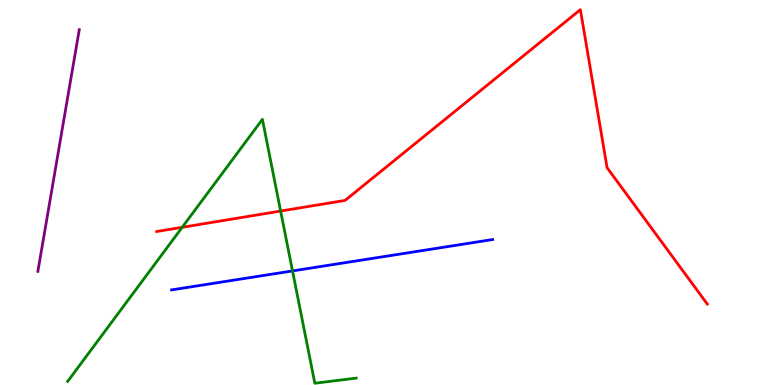[{'lines': ['blue', 'red'], 'intersections': []}, {'lines': ['green', 'red'], 'intersections': [{'x': 2.35, 'y': 4.1}, {'x': 3.62, 'y': 4.52}]}, {'lines': ['purple', 'red'], 'intersections': []}, {'lines': ['blue', 'green'], 'intersections': [{'x': 3.77, 'y': 2.96}]}, {'lines': ['blue', 'purple'], 'intersections': []}, {'lines': ['green', 'purple'], 'intersections': []}]